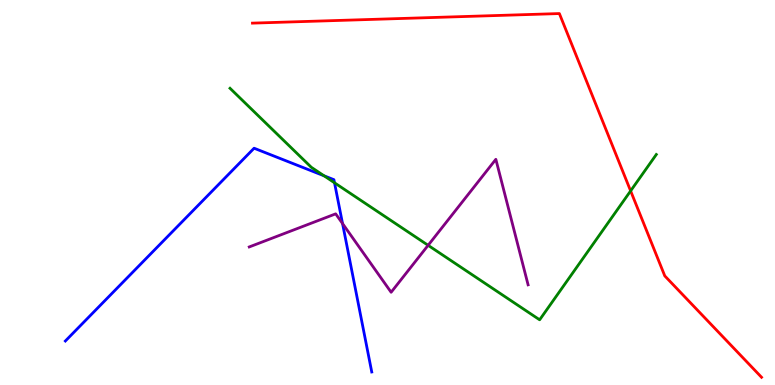[{'lines': ['blue', 'red'], 'intersections': []}, {'lines': ['green', 'red'], 'intersections': [{'x': 8.14, 'y': 5.04}]}, {'lines': ['purple', 'red'], 'intersections': []}, {'lines': ['blue', 'green'], 'intersections': [{'x': 4.18, 'y': 5.43}, {'x': 4.32, 'y': 5.25}]}, {'lines': ['blue', 'purple'], 'intersections': [{'x': 4.42, 'y': 4.19}]}, {'lines': ['green', 'purple'], 'intersections': [{'x': 5.52, 'y': 3.63}]}]